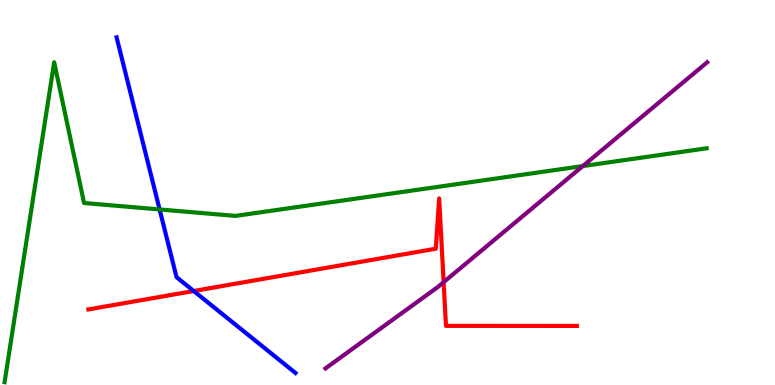[{'lines': ['blue', 'red'], 'intersections': [{'x': 2.5, 'y': 2.44}]}, {'lines': ['green', 'red'], 'intersections': []}, {'lines': ['purple', 'red'], 'intersections': [{'x': 5.72, 'y': 2.67}]}, {'lines': ['blue', 'green'], 'intersections': [{'x': 2.06, 'y': 4.56}]}, {'lines': ['blue', 'purple'], 'intersections': []}, {'lines': ['green', 'purple'], 'intersections': [{'x': 7.52, 'y': 5.69}]}]